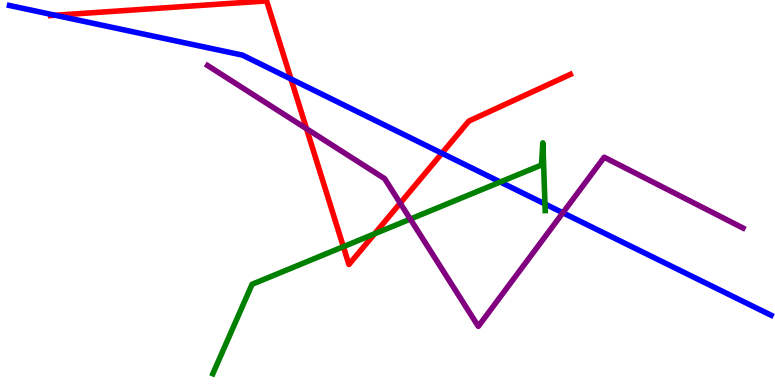[{'lines': ['blue', 'red'], 'intersections': [{'x': 0.714, 'y': 9.6}, {'x': 3.75, 'y': 7.95}, {'x': 5.7, 'y': 6.02}]}, {'lines': ['green', 'red'], 'intersections': [{'x': 4.43, 'y': 3.59}, {'x': 4.83, 'y': 3.93}]}, {'lines': ['purple', 'red'], 'intersections': [{'x': 3.96, 'y': 6.66}, {'x': 5.16, 'y': 4.72}]}, {'lines': ['blue', 'green'], 'intersections': [{'x': 6.46, 'y': 5.27}, {'x': 7.03, 'y': 4.7}]}, {'lines': ['blue', 'purple'], 'intersections': [{'x': 7.26, 'y': 4.47}]}, {'lines': ['green', 'purple'], 'intersections': [{'x': 5.29, 'y': 4.31}]}]